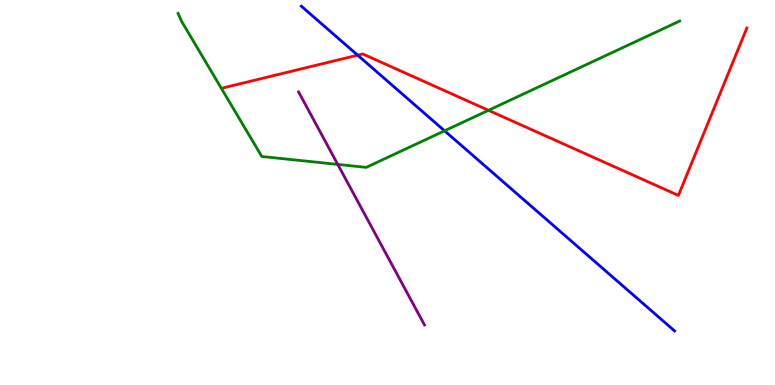[{'lines': ['blue', 'red'], 'intersections': [{'x': 4.61, 'y': 8.57}]}, {'lines': ['green', 'red'], 'intersections': [{'x': 6.3, 'y': 7.13}]}, {'lines': ['purple', 'red'], 'intersections': []}, {'lines': ['blue', 'green'], 'intersections': [{'x': 5.74, 'y': 6.6}]}, {'lines': ['blue', 'purple'], 'intersections': []}, {'lines': ['green', 'purple'], 'intersections': [{'x': 4.36, 'y': 5.73}]}]